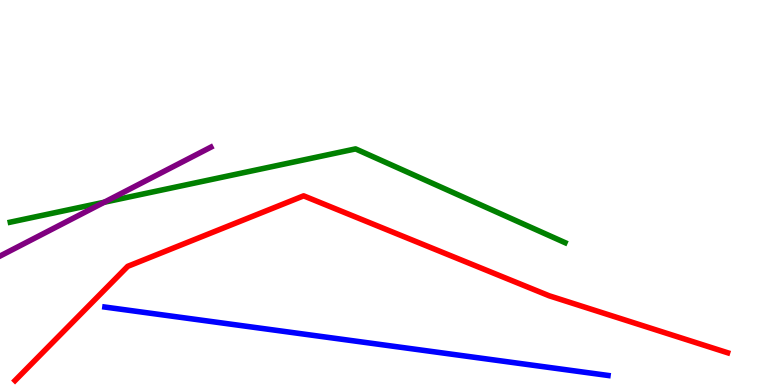[{'lines': ['blue', 'red'], 'intersections': []}, {'lines': ['green', 'red'], 'intersections': []}, {'lines': ['purple', 'red'], 'intersections': []}, {'lines': ['blue', 'green'], 'intersections': []}, {'lines': ['blue', 'purple'], 'intersections': []}, {'lines': ['green', 'purple'], 'intersections': [{'x': 1.35, 'y': 4.75}]}]